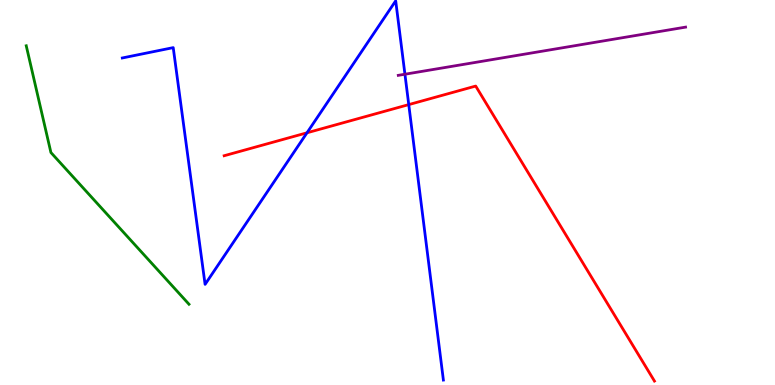[{'lines': ['blue', 'red'], 'intersections': [{'x': 3.96, 'y': 6.55}, {'x': 5.27, 'y': 7.28}]}, {'lines': ['green', 'red'], 'intersections': []}, {'lines': ['purple', 'red'], 'intersections': []}, {'lines': ['blue', 'green'], 'intersections': []}, {'lines': ['blue', 'purple'], 'intersections': [{'x': 5.22, 'y': 8.07}]}, {'lines': ['green', 'purple'], 'intersections': []}]